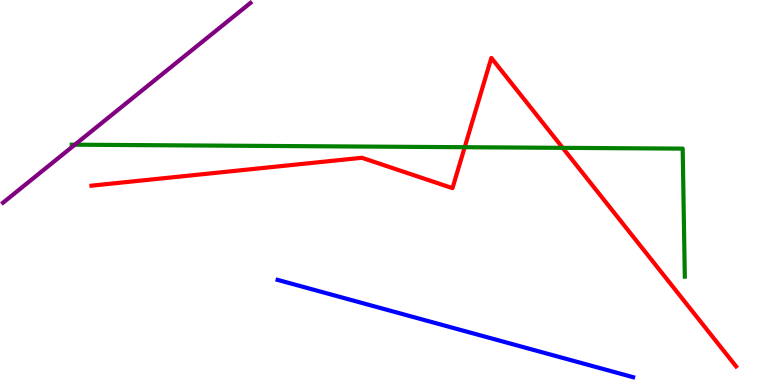[{'lines': ['blue', 'red'], 'intersections': []}, {'lines': ['green', 'red'], 'intersections': [{'x': 6.0, 'y': 6.18}, {'x': 7.26, 'y': 6.16}]}, {'lines': ['purple', 'red'], 'intersections': []}, {'lines': ['blue', 'green'], 'intersections': []}, {'lines': ['blue', 'purple'], 'intersections': []}, {'lines': ['green', 'purple'], 'intersections': [{'x': 0.966, 'y': 6.24}]}]